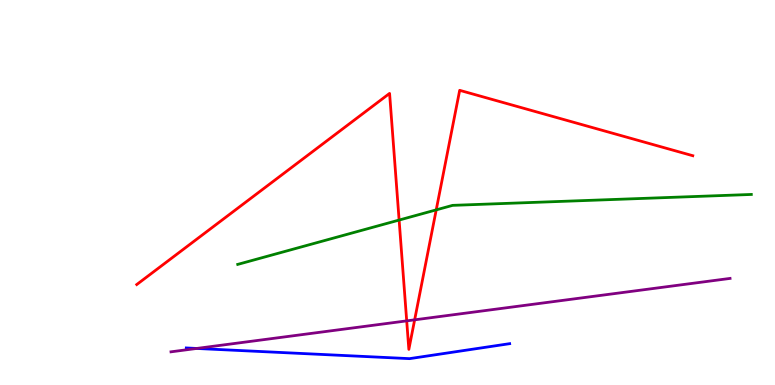[{'lines': ['blue', 'red'], 'intersections': []}, {'lines': ['green', 'red'], 'intersections': [{'x': 5.15, 'y': 4.28}, {'x': 5.63, 'y': 4.55}]}, {'lines': ['purple', 'red'], 'intersections': [{'x': 5.25, 'y': 1.67}, {'x': 5.35, 'y': 1.69}]}, {'lines': ['blue', 'green'], 'intersections': []}, {'lines': ['blue', 'purple'], 'intersections': [{'x': 2.54, 'y': 0.949}]}, {'lines': ['green', 'purple'], 'intersections': []}]